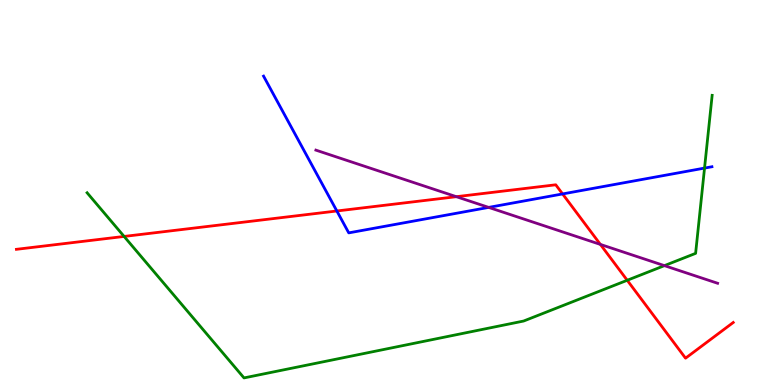[{'lines': ['blue', 'red'], 'intersections': [{'x': 4.35, 'y': 4.52}, {'x': 7.26, 'y': 4.96}]}, {'lines': ['green', 'red'], 'intersections': [{'x': 1.6, 'y': 3.86}, {'x': 8.09, 'y': 2.72}]}, {'lines': ['purple', 'red'], 'intersections': [{'x': 5.89, 'y': 4.89}, {'x': 7.75, 'y': 3.65}]}, {'lines': ['blue', 'green'], 'intersections': [{'x': 9.09, 'y': 5.63}]}, {'lines': ['blue', 'purple'], 'intersections': [{'x': 6.31, 'y': 4.61}]}, {'lines': ['green', 'purple'], 'intersections': [{'x': 8.57, 'y': 3.1}]}]